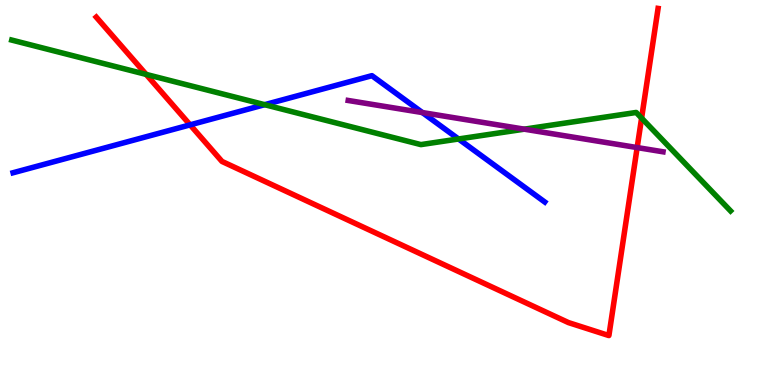[{'lines': ['blue', 'red'], 'intersections': [{'x': 2.45, 'y': 6.76}]}, {'lines': ['green', 'red'], 'intersections': [{'x': 1.89, 'y': 8.07}, {'x': 8.28, 'y': 6.93}]}, {'lines': ['purple', 'red'], 'intersections': [{'x': 8.22, 'y': 6.17}]}, {'lines': ['blue', 'green'], 'intersections': [{'x': 3.41, 'y': 7.28}, {'x': 5.92, 'y': 6.39}]}, {'lines': ['blue', 'purple'], 'intersections': [{'x': 5.45, 'y': 7.08}]}, {'lines': ['green', 'purple'], 'intersections': [{'x': 6.76, 'y': 6.64}]}]